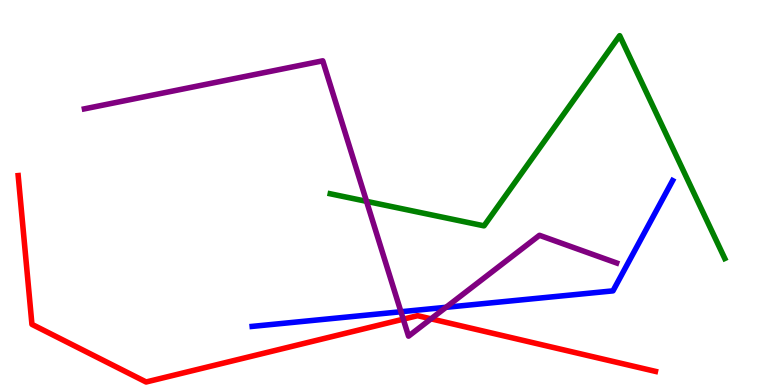[{'lines': ['blue', 'red'], 'intersections': []}, {'lines': ['green', 'red'], 'intersections': []}, {'lines': ['purple', 'red'], 'intersections': [{'x': 5.2, 'y': 1.71}, {'x': 5.56, 'y': 1.72}]}, {'lines': ['blue', 'green'], 'intersections': []}, {'lines': ['blue', 'purple'], 'intersections': [{'x': 5.17, 'y': 1.9}, {'x': 5.75, 'y': 2.02}]}, {'lines': ['green', 'purple'], 'intersections': [{'x': 4.73, 'y': 4.77}]}]